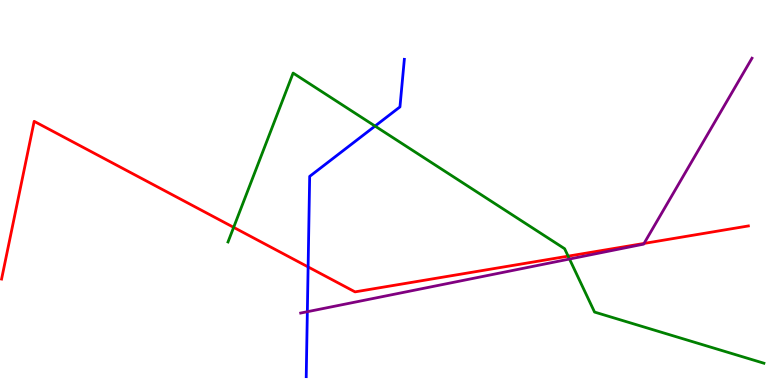[{'lines': ['blue', 'red'], 'intersections': [{'x': 3.98, 'y': 3.07}]}, {'lines': ['green', 'red'], 'intersections': [{'x': 3.01, 'y': 4.09}, {'x': 7.33, 'y': 3.35}]}, {'lines': ['purple', 'red'], 'intersections': [{'x': 8.31, 'y': 3.68}]}, {'lines': ['blue', 'green'], 'intersections': [{'x': 4.84, 'y': 6.73}]}, {'lines': ['blue', 'purple'], 'intersections': [{'x': 3.97, 'y': 1.9}]}, {'lines': ['green', 'purple'], 'intersections': [{'x': 7.35, 'y': 3.27}]}]